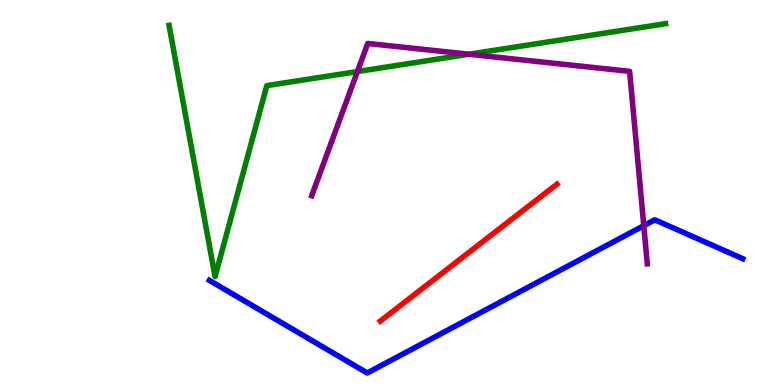[{'lines': ['blue', 'red'], 'intersections': []}, {'lines': ['green', 'red'], 'intersections': []}, {'lines': ['purple', 'red'], 'intersections': []}, {'lines': ['blue', 'green'], 'intersections': []}, {'lines': ['blue', 'purple'], 'intersections': [{'x': 8.31, 'y': 4.14}]}, {'lines': ['green', 'purple'], 'intersections': [{'x': 4.61, 'y': 8.14}, {'x': 6.05, 'y': 8.59}]}]